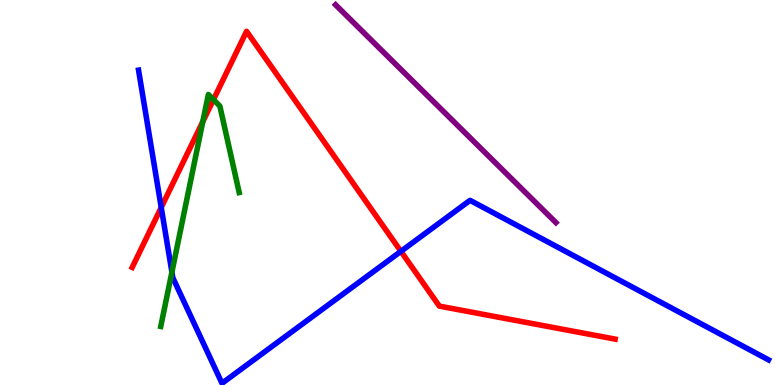[{'lines': ['blue', 'red'], 'intersections': [{'x': 2.08, 'y': 4.61}, {'x': 5.17, 'y': 3.47}]}, {'lines': ['green', 'red'], 'intersections': [{'x': 2.62, 'y': 6.84}, {'x': 2.75, 'y': 7.41}]}, {'lines': ['purple', 'red'], 'intersections': []}, {'lines': ['blue', 'green'], 'intersections': [{'x': 2.22, 'y': 2.93}]}, {'lines': ['blue', 'purple'], 'intersections': []}, {'lines': ['green', 'purple'], 'intersections': []}]